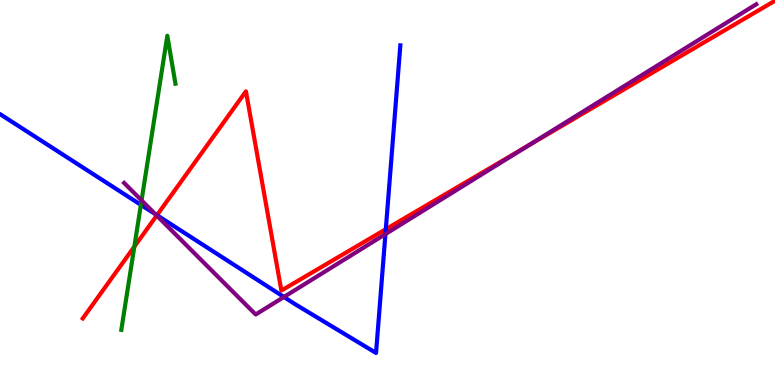[{'lines': ['blue', 'red'], 'intersections': [{'x': 2.03, 'y': 4.41}, {'x': 4.98, 'y': 4.05}]}, {'lines': ['green', 'red'], 'intersections': [{'x': 1.73, 'y': 3.59}]}, {'lines': ['purple', 'red'], 'intersections': [{'x': 2.02, 'y': 4.4}, {'x': 6.81, 'y': 6.21}]}, {'lines': ['blue', 'green'], 'intersections': [{'x': 1.82, 'y': 4.68}]}, {'lines': ['blue', 'purple'], 'intersections': [{'x': 2.0, 'y': 4.44}, {'x': 3.66, 'y': 2.29}, {'x': 4.97, 'y': 3.92}]}, {'lines': ['green', 'purple'], 'intersections': [{'x': 1.83, 'y': 4.79}]}]